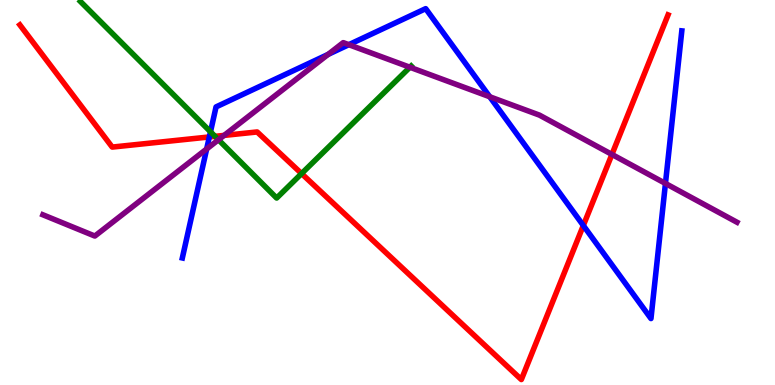[{'lines': ['blue', 'red'], 'intersections': [{'x': 2.7, 'y': 6.44}, {'x': 7.53, 'y': 4.14}]}, {'lines': ['green', 'red'], 'intersections': [{'x': 2.77, 'y': 6.46}, {'x': 3.89, 'y': 5.49}]}, {'lines': ['purple', 'red'], 'intersections': [{'x': 2.89, 'y': 6.48}, {'x': 7.9, 'y': 5.99}]}, {'lines': ['blue', 'green'], 'intersections': [{'x': 2.72, 'y': 6.58}]}, {'lines': ['blue', 'purple'], 'intersections': [{'x': 2.67, 'y': 6.13}, {'x': 4.23, 'y': 8.59}, {'x': 4.5, 'y': 8.84}, {'x': 6.32, 'y': 7.49}, {'x': 8.59, 'y': 5.23}]}, {'lines': ['green', 'purple'], 'intersections': [{'x': 2.82, 'y': 6.37}, {'x': 5.29, 'y': 8.25}]}]